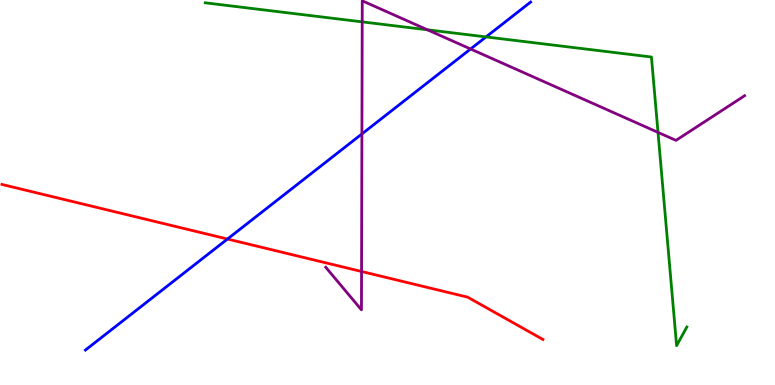[{'lines': ['blue', 'red'], 'intersections': [{'x': 2.93, 'y': 3.79}]}, {'lines': ['green', 'red'], 'intersections': []}, {'lines': ['purple', 'red'], 'intersections': [{'x': 4.67, 'y': 2.95}]}, {'lines': ['blue', 'green'], 'intersections': [{'x': 6.27, 'y': 9.04}]}, {'lines': ['blue', 'purple'], 'intersections': [{'x': 4.67, 'y': 6.52}, {'x': 6.07, 'y': 8.73}]}, {'lines': ['green', 'purple'], 'intersections': [{'x': 4.67, 'y': 9.43}, {'x': 5.52, 'y': 9.23}, {'x': 8.49, 'y': 6.56}]}]